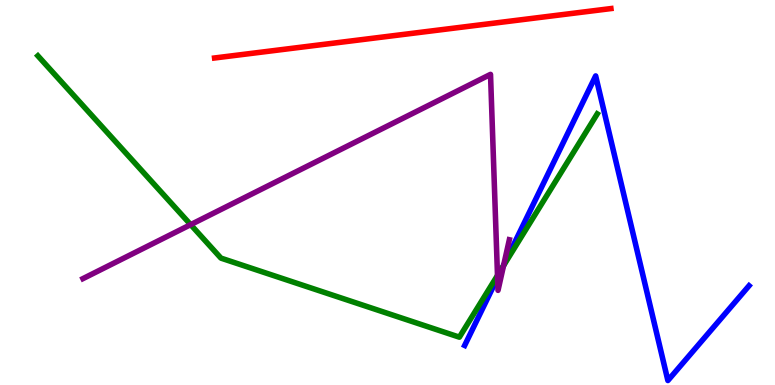[{'lines': ['blue', 'red'], 'intersections': []}, {'lines': ['green', 'red'], 'intersections': []}, {'lines': ['purple', 'red'], 'intersections': []}, {'lines': ['blue', 'green'], 'intersections': [{'x': 6.49, 'y': 3.08}]}, {'lines': ['blue', 'purple'], 'intersections': [{'x': 6.42, 'y': 2.79}, {'x': 6.5, 'y': 3.11}]}, {'lines': ['green', 'purple'], 'intersections': [{'x': 2.46, 'y': 4.17}, {'x': 6.42, 'y': 2.85}, {'x': 6.5, 'y': 3.1}]}]